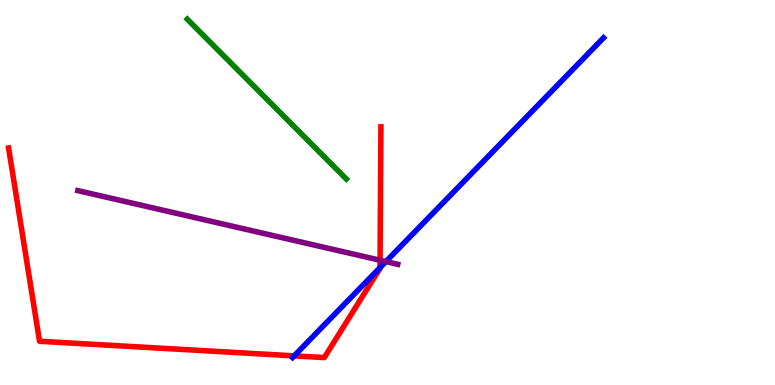[{'lines': ['blue', 'red'], 'intersections': [{'x': 3.8, 'y': 0.757}, {'x': 4.9, 'y': 3.05}]}, {'lines': ['green', 'red'], 'intersections': []}, {'lines': ['purple', 'red'], 'intersections': [{'x': 4.9, 'y': 3.24}]}, {'lines': ['blue', 'green'], 'intersections': []}, {'lines': ['blue', 'purple'], 'intersections': [{'x': 4.98, 'y': 3.21}]}, {'lines': ['green', 'purple'], 'intersections': []}]